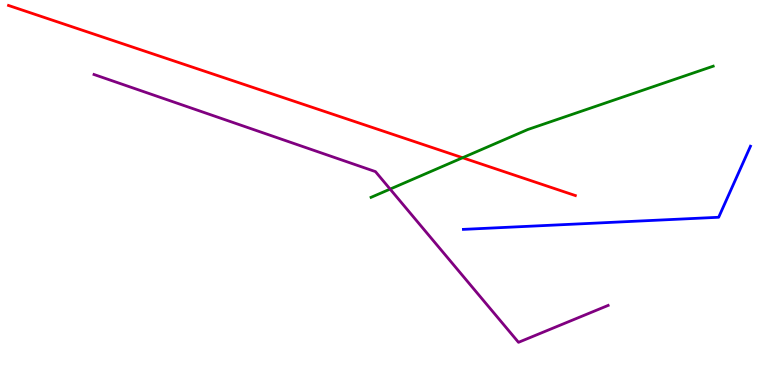[{'lines': ['blue', 'red'], 'intersections': []}, {'lines': ['green', 'red'], 'intersections': [{'x': 5.97, 'y': 5.9}]}, {'lines': ['purple', 'red'], 'intersections': []}, {'lines': ['blue', 'green'], 'intersections': []}, {'lines': ['blue', 'purple'], 'intersections': []}, {'lines': ['green', 'purple'], 'intersections': [{'x': 5.03, 'y': 5.09}]}]